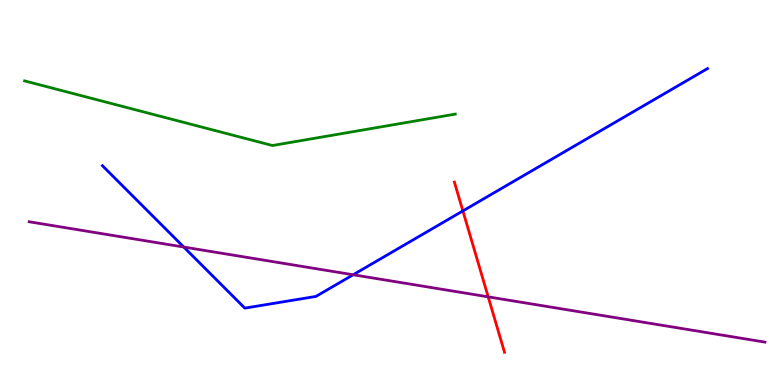[{'lines': ['blue', 'red'], 'intersections': [{'x': 5.97, 'y': 4.52}]}, {'lines': ['green', 'red'], 'intersections': []}, {'lines': ['purple', 'red'], 'intersections': [{'x': 6.3, 'y': 2.29}]}, {'lines': ['blue', 'green'], 'intersections': []}, {'lines': ['blue', 'purple'], 'intersections': [{'x': 2.37, 'y': 3.58}, {'x': 4.56, 'y': 2.86}]}, {'lines': ['green', 'purple'], 'intersections': []}]